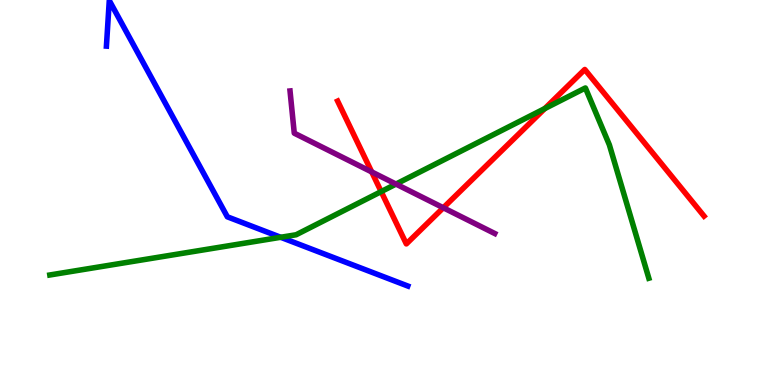[{'lines': ['blue', 'red'], 'intersections': []}, {'lines': ['green', 'red'], 'intersections': [{'x': 4.92, 'y': 5.02}, {'x': 7.03, 'y': 7.18}]}, {'lines': ['purple', 'red'], 'intersections': [{'x': 4.8, 'y': 5.53}, {'x': 5.72, 'y': 4.6}]}, {'lines': ['blue', 'green'], 'intersections': [{'x': 3.62, 'y': 3.84}]}, {'lines': ['blue', 'purple'], 'intersections': []}, {'lines': ['green', 'purple'], 'intersections': [{'x': 5.11, 'y': 5.22}]}]